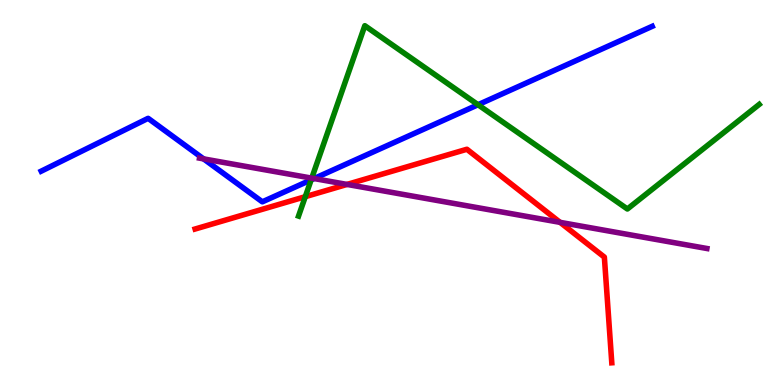[{'lines': ['blue', 'red'], 'intersections': []}, {'lines': ['green', 'red'], 'intersections': [{'x': 3.94, 'y': 4.89}]}, {'lines': ['purple', 'red'], 'intersections': [{'x': 4.48, 'y': 5.21}, {'x': 7.23, 'y': 4.22}]}, {'lines': ['blue', 'green'], 'intersections': [{'x': 4.01, 'y': 5.33}, {'x': 6.17, 'y': 7.28}]}, {'lines': ['blue', 'purple'], 'intersections': [{'x': 2.63, 'y': 5.87}, {'x': 4.05, 'y': 5.36}]}, {'lines': ['green', 'purple'], 'intersections': [{'x': 4.02, 'y': 5.37}]}]